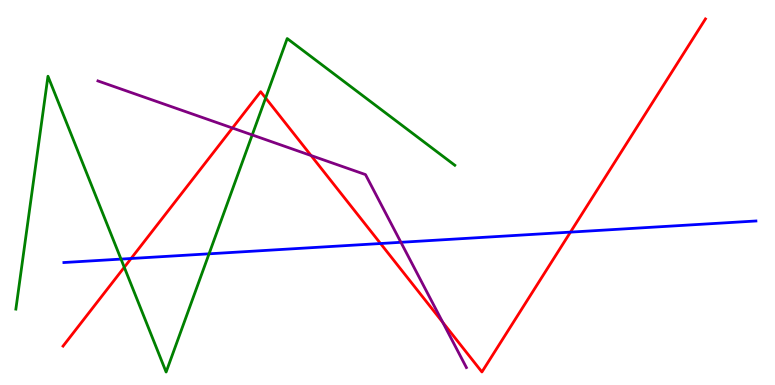[{'lines': ['blue', 'red'], 'intersections': [{'x': 1.69, 'y': 3.29}, {'x': 4.91, 'y': 3.67}, {'x': 7.36, 'y': 3.97}]}, {'lines': ['green', 'red'], 'intersections': [{'x': 1.6, 'y': 3.06}, {'x': 3.43, 'y': 7.45}]}, {'lines': ['purple', 'red'], 'intersections': [{'x': 3.0, 'y': 6.67}, {'x': 4.01, 'y': 5.96}, {'x': 5.71, 'y': 1.63}]}, {'lines': ['blue', 'green'], 'intersections': [{'x': 1.56, 'y': 3.27}, {'x': 2.7, 'y': 3.41}]}, {'lines': ['blue', 'purple'], 'intersections': [{'x': 5.17, 'y': 3.71}]}, {'lines': ['green', 'purple'], 'intersections': [{'x': 3.25, 'y': 6.5}]}]